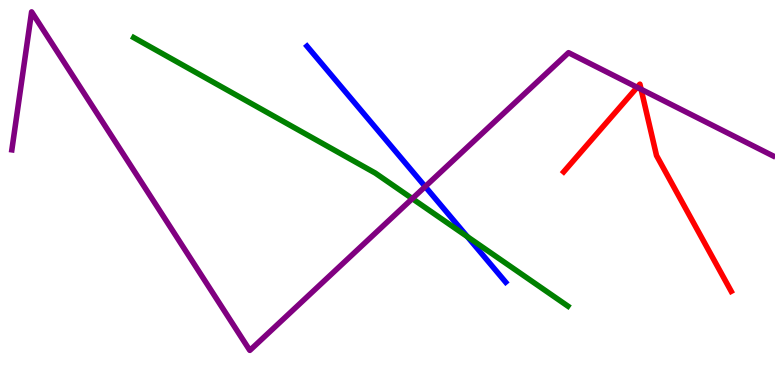[{'lines': ['blue', 'red'], 'intersections': []}, {'lines': ['green', 'red'], 'intersections': []}, {'lines': ['purple', 'red'], 'intersections': [{'x': 8.22, 'y': 7.73}, {'x': 8.27, 'y': 7.68}]}, {'lines': ['blue', 'green'], 'intersections': [{'x': 6.03, 'y': 3.85}]}, {'lines': ['blue', 'purple'], 'intersections': [{'x': 5.49, 'y': 5.15}]}, {'lines': ['green', 'purple'], 'intersections': [{'x': 5.32, 'y': 4.84}]}]